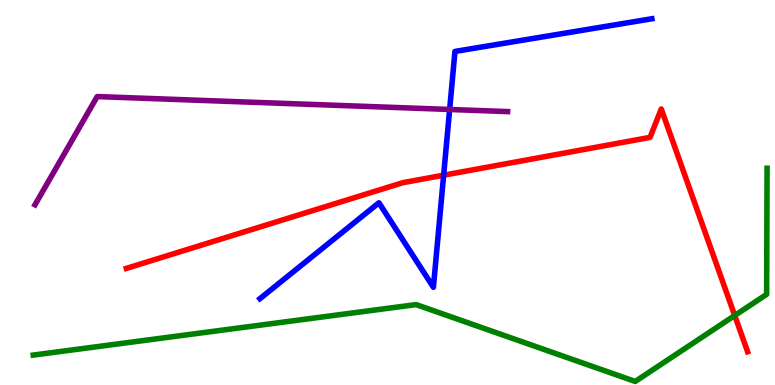[{'lines': ['blue', 'red'], 'intersections': [{'x': 5.72, 'y': 5.45}]}, {'lines': ['green', 'red'], 'intersections': [{'x': 9.48, 'y': 1.8}]}, {'lines': ['purple', 'red'], 'intersections': []}, {'lines': ['blue', 'green'], 'intersections': []}, {'lines': ['blue', 'purple'], 'intersections': [{'x': 5.8, 'y': 7.16}]}, {'lines': ['green', 'purple'], 'intersections': []}]